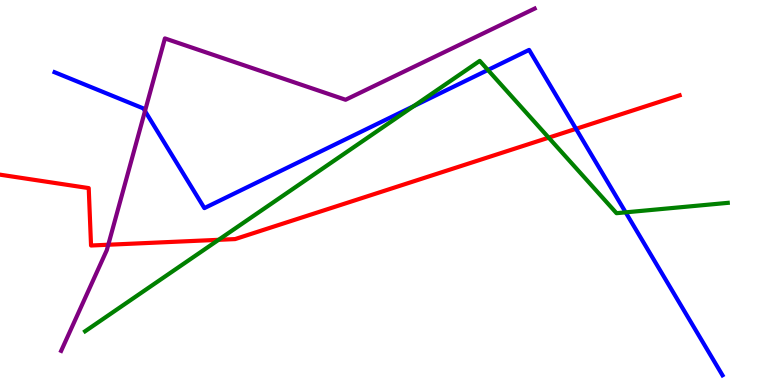[{'lines': ['blue', 'red'], 'intersections': [{'x': 7.43, 'y': 6.65}]}, {'lines': ['green', 'red'], 'intersections': [{'x': 2.82, 'y': 3.77}, {'x': 7.08, 'y': 6.42}]}, {'lines': ['purple', 'red'], 'intersections': [{'x': 1.4, 'y': 3.64}]}, {'lines': ['blue', 'green'], 'intersections': [{'x': 5.34, 'y': 7.24}, {'x': 6.3, 'y': 8.18}, {'x': 8.07, 'y': 4.48}]}, {'lines': ['blue', 'purple'], 'intersections': [{'x': 1.87, 'y': 7.12}]}, {'lines': ['green', 'purple'], 'intersections': []}]